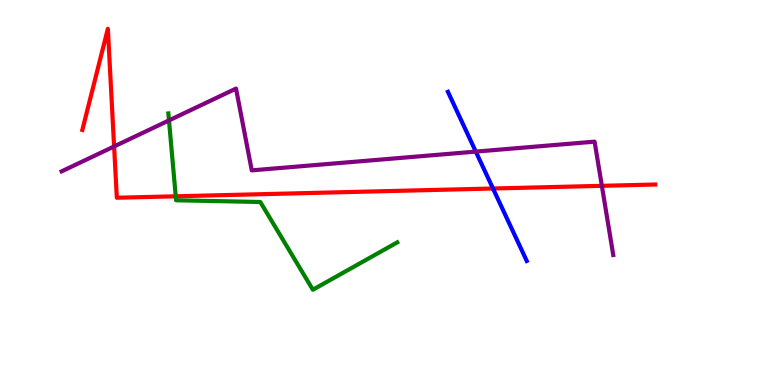[{'lines': ['blue', 'red'], 'intersections': [{'x': 6.36, 'y': 5.1}]}, {'lines': ['green', 'red'], 'intersections': [{'x': 2.27, 'y': 4.9}]}, {'lines': ['purple', 'red'], 'intersections': [{'x': 1.47, 'y': 6.2}, {'x': 7.77, 'y': 5.17}]}, {'lines': ['blue', 'green'], 'intersections': []}, {'lines': ['blue', 'purple'], 'intersections': [{'x': 6.14, 'y': 6.06}]}, {'lines': ['green', 'purple'], 'intersections': [{'x': 2.18, 'y': 6.87}]}]